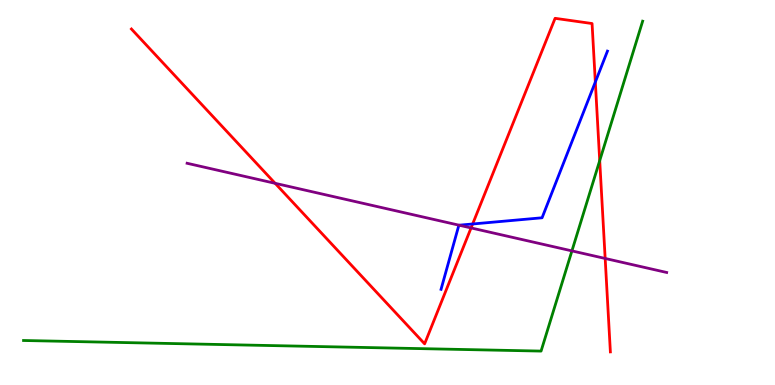[{'lines': ['blue', 'red'], 'intersections': [{'x': 6.1, 'y': 4.18}, {'x': 7.68, 'y': 7.87}]}, {'lines': ['green', 'red'], 'intersections': [{'x': 7.74, 'y': 5.83}]}, {'lines': ['purple', 'red'], 'intersections': [{'x': 3.55, 'y': 5.24}, {'x': 6.08, 'y': 4.08}, {'x': 7.81, 'y': 3.29}]}, {'lines': ['blue', 'green'], 'intersections': []}, {'lines': ['blue', 'purple'], 'intersections': [{'x': 5.92, 'y': 4.15}]}, {'lines': ['green', 'purple'], 'intersections': [{'x': 7.38, 'y': 3.48}]}]